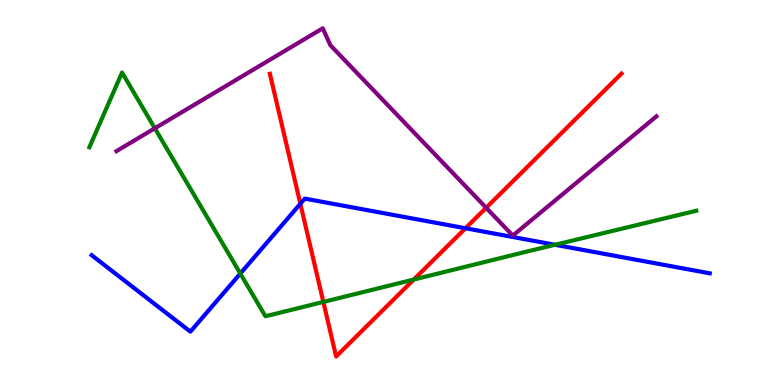[{'lines': ['blue', 'red'], 'intersections': [{'x': 3.88, 'y': 4.71}, {'x': 6.01, 'y': 4.07}]}, {'lines': ['green', 'red'], 'intersections': [{'x': 4.17, 'y': 2.16}, {'x': 5.34, 'y': 2.74}]}, {'lines': ['purple', 'red'], 'intersections': [{'x': 6.27, 'y': 4.6}]}, {'lines': ['blue', 'green'], 'intersections': [{'x': 3.1, 'y': 2.89}, {'x': 7.16, 'y': 3.64}]}, {'lines': ['blue', 'purple'], 'intersections': []}, {'lines': ['green', 'purple'], 'intersections': [{'x': 2.0, 'y': 6.67}]}]